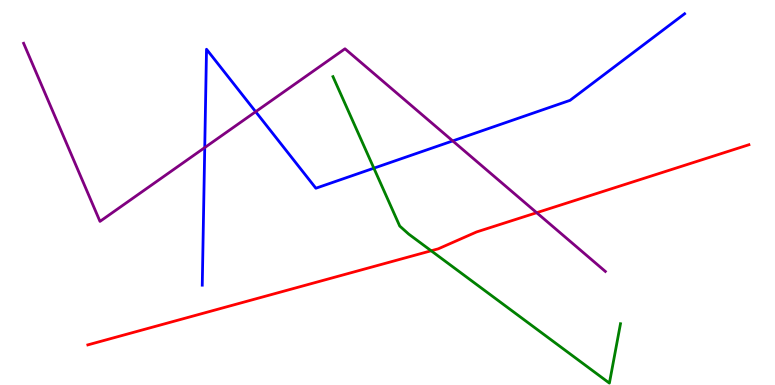[{'lines': ['blue', 'red'], 'intersections': []}, {'lines': ['green', 'red'], 'intersections': [{'x': 5.56, 'y': 3.49}]}, {'lines': ['purple', 'red'], 'intersections': [{'x': 6.92, 'y': 4.48}]}, {'lines': ['blue', 'green'], 'intersections': [{'x': 4.82, 'y': 5.63}]}, {'lines': ['blue', 'purple'], 'intersections': [{'x': 2.64, 'y': 6.17}, {'x': 3.3, 'y': 7.1}, {'x': 5.84, 'y': 6.34}]}, {'lines': ['green', 'purple'], 'intersections': []}]